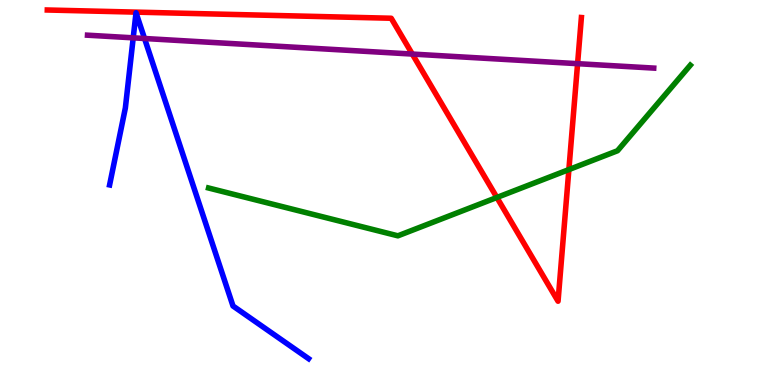[{'lines': ['blue', 'red'], 'intersections': []}, {'lines': ['green', 'red'], 'intersections': [{'x': 6.41, 'y': 4.87}, {'x': 7.34, 'y': 5.6}]}, {'lines': ['purple', 'red'], 'intersections': [{'x': 5.32, 'y': 8.6}, {'x': 7.45, 'y': 8.35}]}, {'lines': ['blue', 'green'], 'intersections': []}, {'lines': ['blue', 'purple'], 'intersections': [{'x': 1.72, 'y': 9.02}, {'x': 1.87, 'y': 9.0}]}, {'lines': ['green', 'purple'], 'intersections': []}]